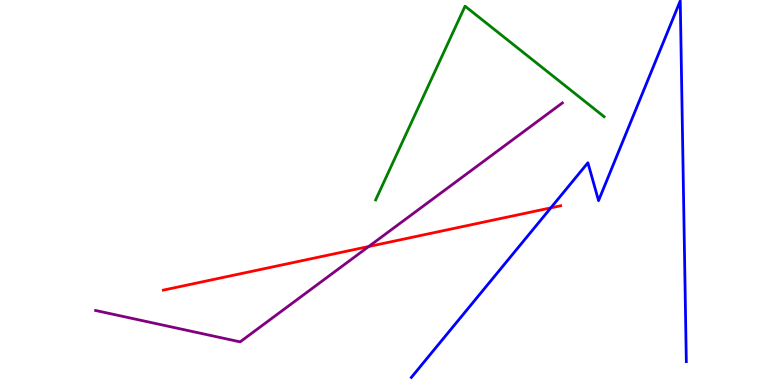[{'lines': ['blue', 'red'], 'intersections': [{'x': 7.11, 'y': 4.6}]}, {'lines': ['green', 'red'], 'intersections': []}, {'lines': ['purple', 'red'], 'intersections': [{'x': 4.76, 'y': 3.6}]}, {'lines': ['blue', 'green'], 'intersections': []}, {'lines': ['blue', 'purple'], 'intersections': []}, {'lines': ['green', 'purple'], 'intersections': []}]